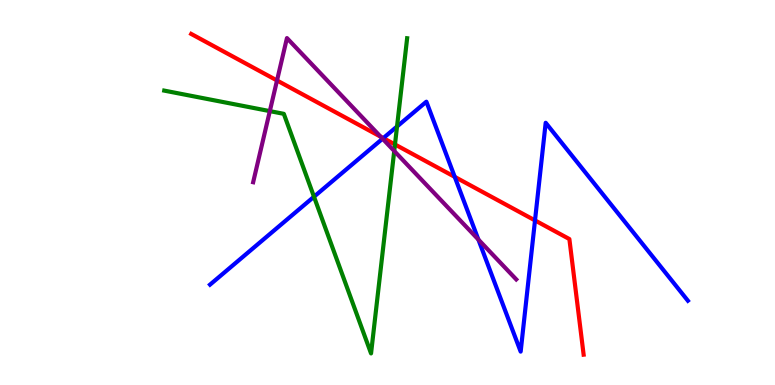[{'lines': ['blue', 'red'], 'intersections': [{'x': 4.95, 'y': 6.41}, {'x': 5.87, 'y': 5.41}, {'x': 6.9, 'y': 4.28}]}, {'lines': ['green', 'red'], 'intersections': [{'x': 5.1, 'y': 6.25}]}, {'lines': ['purple', 'red'], 'intersections': [{'x': 3.57, 'y': 7.91}, {'x': 4.91, 'y': 6.45}]}, {'lines': ['blue', 'green'], 'intersections': [{'x': 4.05, 'y': 4.89}, {'x': 5.12, 'y': 6.71}]}, {'lines': ['blue', 'purple'], 'intersections': [{'x': 4.94, 'y': 6.4}, {'x': 6.17, 'y': 3.78}]}, {'lines': ['green', 'purple'], 'intersections': [{'x': 3.48, 'y': 7.11}, {'x': 5.09, 'y': 6.08}]}]